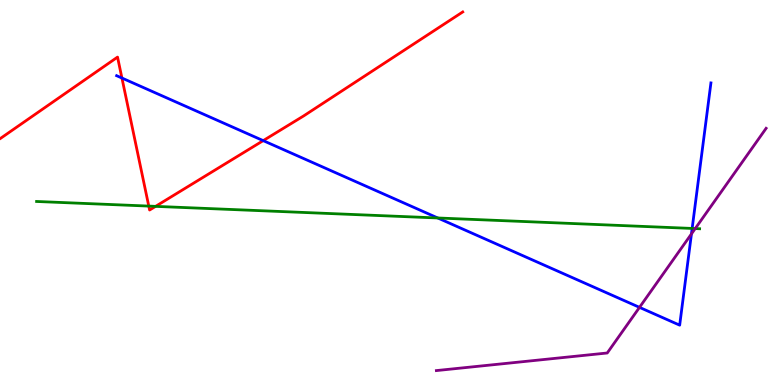[{'lines': ['blue', 'red'], 'intersections': [{'x': 1.57, 'y': 7.97}, {'x': 3.4, 'y': 6.35}]}, {'lines': ['green', 'red'], 'intersections': [{'x': 1.92, 'y': 4.65}, {'x': 2.01, 'y': 4.64}]}, {'lines': ['purple', 'red'], 'intersections': []}, {'lines': ['blue', 'green'], 'intersections': [{'x': 5.65, 'y': 4.34}, {'x': 8.93, 'y': 4.07}]}, {'lines': ['blue', 'purple'], 'intersections': [{'x': 8.25, 'y': 2.02}, {'x': 8.92, 'y': 3.92}]}, {'lines': ['green', 'purple'], 'intersections': [{'x': 8.97, 'y': 4.06}]}]